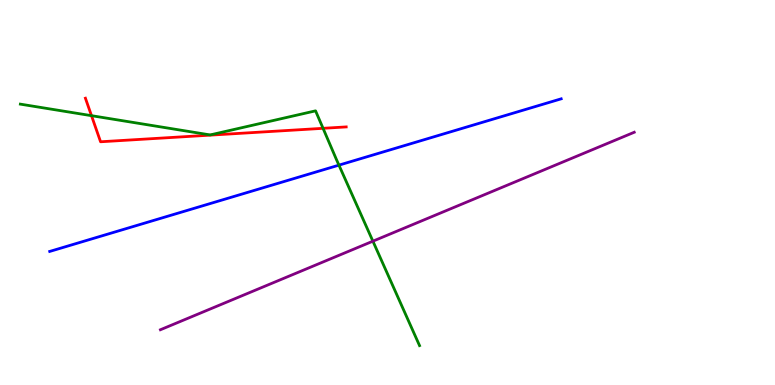[{'lines': ['blue', 'red'], 'intersections': []}, {'lines': ['green', 'red'], 'intersections': [{'x': 1.18, 'y': 7.0}, {'x': 4.17, 'y': 6.67}]}, {'lines': ['purple', 'red'], 'intersections': []}, {'lines': ['blue', 'green'], 'intersections': [{'x': 4.37, 'y': 5.71}]}, {'lines': ['blue', 'purple'], 'intersections': []}, {'lines': ['green', 'purple'], 'intersections': [{'x': 4.81, 'y': 3.74}]}]